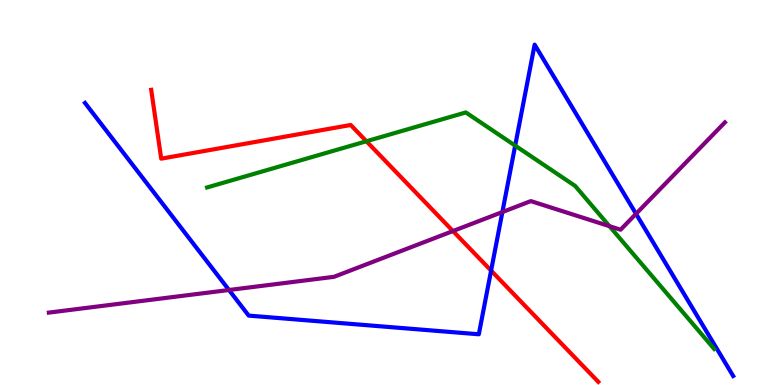[{'lines': ['blue', 'red'], 'intersections': [{'x': 6.34, 'y': 2.97}]}, {'lines': ['green', 'red'], 'intersections': [{'x': 4.73, 'y': 6.33}]}, {'lines': ['purple', 'red'], 'intersections': [{'x': 5.84, 'y': 4.0}]}, {'lines': ['blue', 'green'], 'intersections': [{'x': 6.65, 'y': 6.22}]}, {'lines': ['blue', 'purple'], 'intersections': [{'x': 2.95, 'y': 2.47}, {'x': 6.48, 'y': 4.49}, {'x': 8.21, 'y': 4.45}]}, {'lines': ['green', 'purple'], 'intersections': [{'x': 7.86, 'y': 4.13}]}]